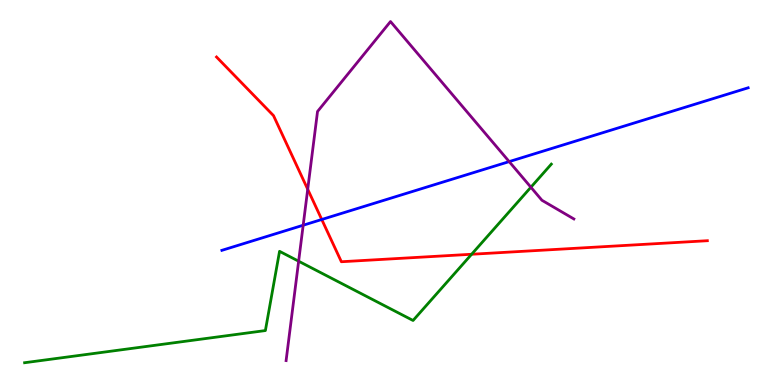[{'lines': ['blue', 'red'], 'intersections': [{'x': 4.15, 'y': 4.3}]}, {'lines': ['green', 'red'], 'intersections': [{'x': 6.09, 'y': 3.4}]}, {'lines': ['purple', 'red'], 'intersections': [{'x': 3.97, 'y': 5.08}]}, {'lines': ['blue', 'green'], 'intersections': []}, {'lines': ['blue', 'purple'], 'intersections': [{'x': 3.91, 'y': 4.15}, {'x': 6.57, 'y': 5.8}]}, {'lines': ['green', 'purple'], 'intersections': [{'x': 3.85, 'y': 3.22}, {'x': 6.85, 'y': 5.14}]}]